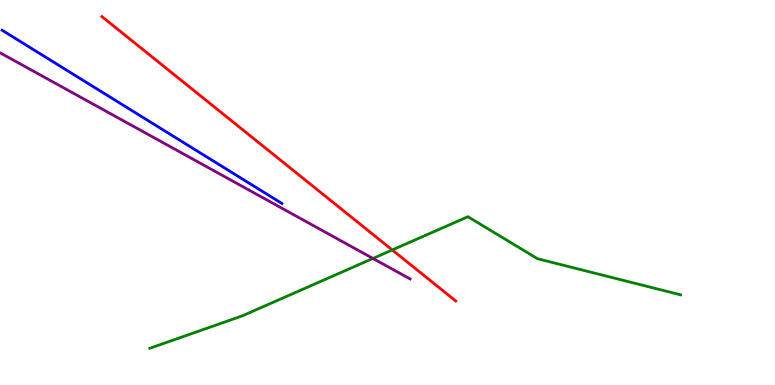[{'lines': ['blue', 'red'], 'intersections': []}, {'lines': ['green', 'red'], 'intersections': [{'x': 5.06, 'y': 3.51}]}, {'lines': ['purple', 'red'], 'intersections': []}, {'lines': ['blue', 'green'], 'intersections': []}, {'lines': ['blue', 'purple'], 'intersections': []}, {'lines': ['green', 'purple'], 'intersections': [{'x': 4.81, 'y': 3.29}]}]